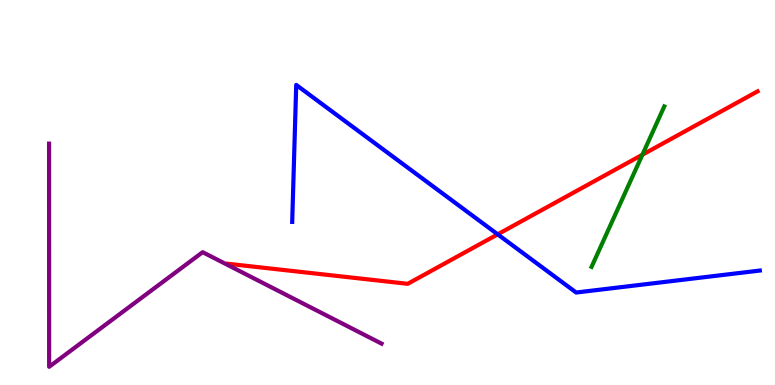[{'lines': ['blue', 'red'], 'intersections': [{'x': 6.42, 'y': 3.91}]}, {'lines': ['green', 'red'], 'intersections': [{'x': 8.29, 'y': 5.98}]}, {'lines': ['purple', 'red'], 'intersections': []}, {'lines': ['blue', 'green'], 'intersections': []}, {'lines': ['blue', 'purple'], 'intersections': []}, {'lines': ['green', 'purple'], 'intersections': []}]